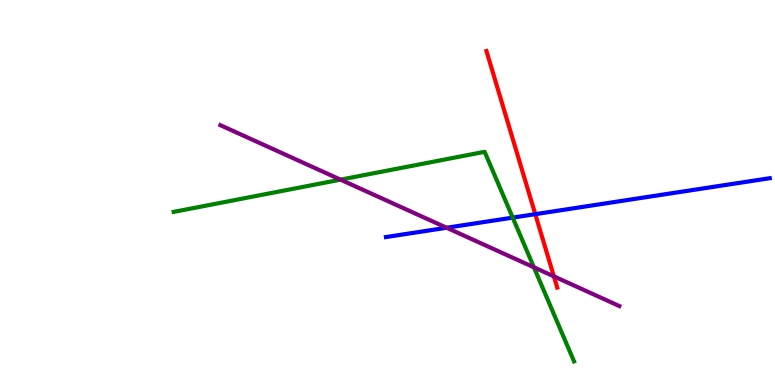[{'lines': ['blue', 'red'], 'intersections': [{'x': 6.91, 'y': 4.44}]}, {'lines': ['green', 'red'], 'intersections': []}, {'lines': ['purple', 'red'], 'intersections': [{'x': 7.15, 'y': 2.82}]}, {'lines': ['blue', 'green'], 'intersections': [{'x': 6.62, 'y': 4.35}]}, {'lines': ['blue', 'purple'], 'intersections': [{'x': 5.76, 'y': 4.08}]}, {'lines': ['green', 'purple'], 'intersections': [{'x': 4.39, 'y': 5.33}, {'x': 6.89, 'y': 3.06}]}]